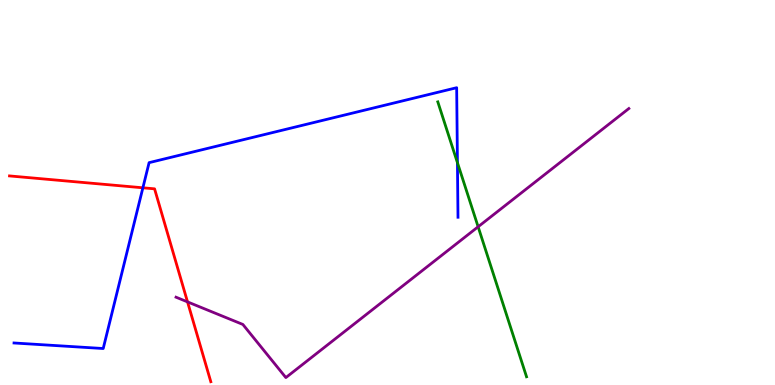[{'lines': ['blue', 'red'], 'intersections': [{'x': 1.84, 'y': 5.12}]}, {'lines': ['green', 'red'], 'intersections': []}, {'lines': ['purple', 'red'], 'intersections': [{'x': 2.42, 'y': 2.16}]}, {'lines': ['blue', 'green'], 'intersections': [{'x': 5.9, 'y': 5.77}]}, {'lines': ['blue', 'purple'], 'intersections': []}, {'lines': ['green', 'purple'], 'intersections': [{'x': 6.17, 'y': 4.11}]}]